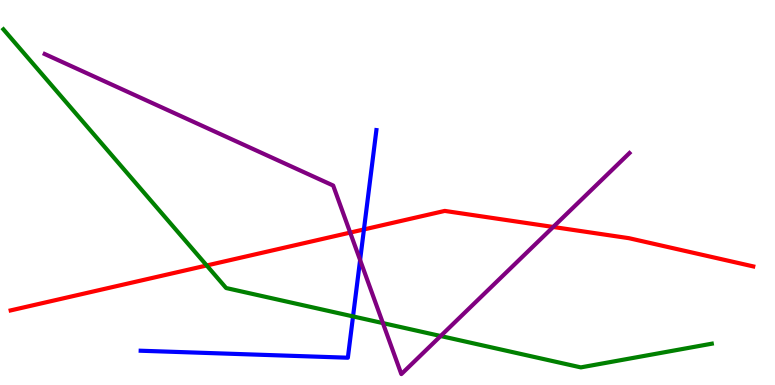[{'lines': ['blue', 'red'], 'intersections': [{'x': 4.7, 'y': 4.04}]}, {'lines': ['green', 'red'], 'intersections': [{'x': 2.67, 'y': 3.1}]}, {'lines': ['purple', 'red'], 'intersections': [{'x': 4.52, 'y': 3.96}, {'x': 7.14, 'y': 4.1}]}, {'lines': ['blue', 'green'], 'intersections': [{'x': 4.56, 'y': 1.78}]}, {'lines': ['blue', 'purple'], 'intersections': [{'x': 4.65, 'y': 3.25}]}, {'lines': ['green', 'purple'], 'intersections': [{'x': 4.94, 'y': 1.61}, {'x': 5.69, 'y': 1.27}]}]